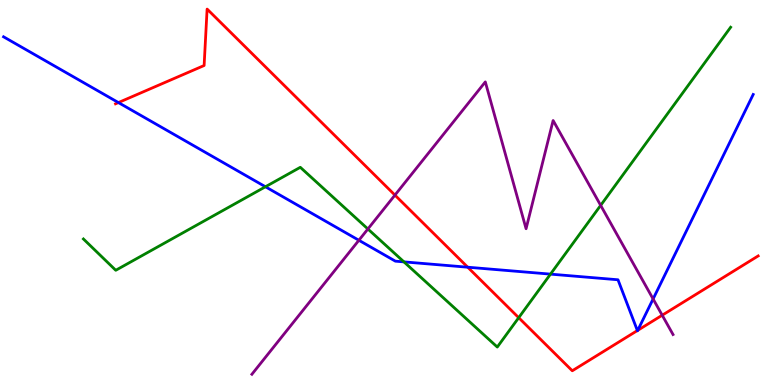[{'lines': ['blue', 'red'], 'intersections': [{'x': 1.53, 'y': 7.34}, {'x': 6.04, 'y': 3.06}, {'x': 8.22, 'y': 1.41}, {'x': 8.23, 'y': 1.42}]}, {'lines': ['green', 'red'], 'intersections': [{'x': 6.69, 'y': 1.75}]}, {'lines': ['purple', 'red'], 'intersections': [{'x': 5.1, 'y': 4.93}, {'x': 8.54, 'y': 1.81}]}, {'lines': ['blue', 'green'], 'intersections': [{'x': 3.43, 'y': 5.15}, {'x': 5.21, 'y': 3.2}, {'x': 7.1, 'y': 2.88}]}, {'lines': ['blue', 'purple'], 'intersections': [{'x': 4.63, 'y': 3.76}, {'x': 8.43, 'y': 2.23}]}, {'lines': ['green', 'purple'], 'intersections': [{'x': 4.75, 'y': 4.05}, {'x': 7.75, 'y': 4.67}]}]